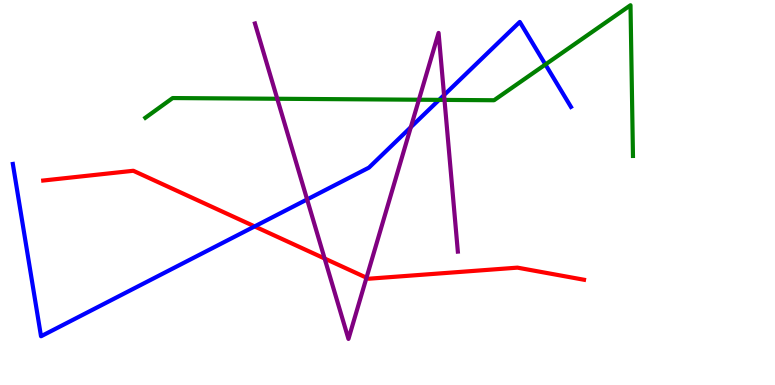[{'lines': ['blue', 'red'], 'intersections': [{'x': 3.29, 'y': 4.12}]}, {'lines': ['green', 'red'], 'intersections': []}, {'lines': ['purple', 'red'], 'intersections': [{'x': 4.19, 'y': 3.29}, {'x': 4.73, 'y': 2.79}]}, {'lines': ['blue', 'green'], 'intersections': [{'x': 5.67, 'y': 7.41}, {'x': 7.04, 'y': 8.33}]}, {'lines': ['blue', 'purple'], 'intersections': [{'x': 3.96, 'y': 4.82}, {'x': 5.3, 'y': 6.7}, {'x': 5.73, 'y': 7.53}]}, {'lines': ['green', 'purple'], 'intersections': [{'x': 3.58, 'y': 7.43}, {'x': 5.41, 'y': 7.41}, {'x': 5.74, 'y': 7.41}]}]